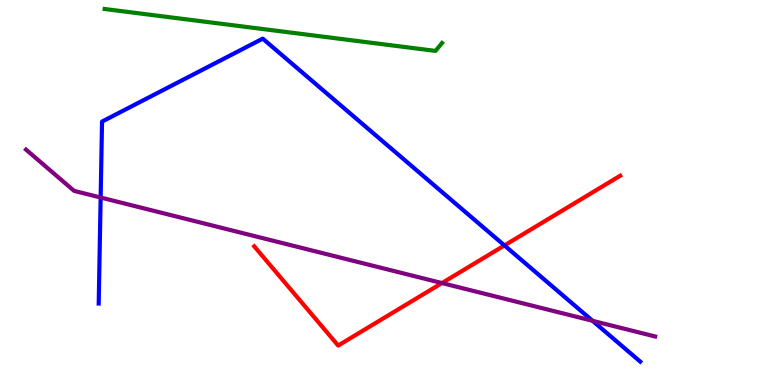[{'lines': ['blue', 'red'], 'intersections': [{'x': 6.51, 'y': 3.63}]}, {'lines': ['green', 'red'], 'intersections': []}, {'lines': ['purple', 'red'], 'intersections': [{'x': 5.7, 'y': 2.65}]}, {'lines': ['blue', 'green'], 'intersections': []}, {'lines': ['blue', 'purple'], 'intersections': [{'x': 1.3, 'y': 4.87}, {'x': 7.65, 'y': 1.67}]}, {'lines': ['green', 'purple'], 'intersections': []}]